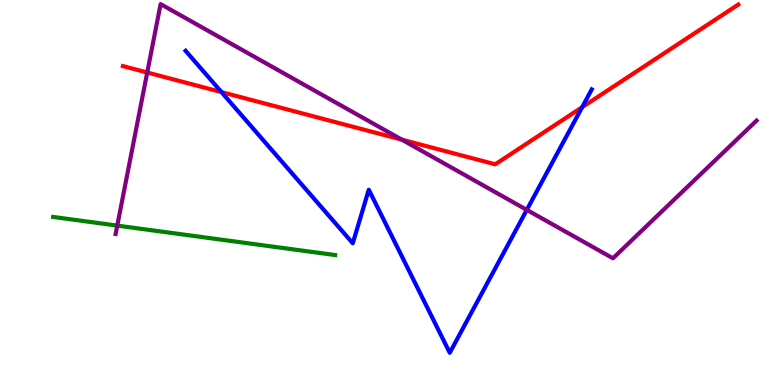[{'lines': ['blue', 'red'], 'intersections': [{'x': 2.86, 'y': 7.61}, {'x': 7.51, 'y': 7.22}]}, {'lines': ['green', 'red'], 'intersections': []}, {'lines': ['purple', 'red'], 'intersections': [{'x': 1.9, 'y': 8.12}, {'x': 5.19, 'y': 6.37}]}, {'lines': ['blue', 'green'], 'intersections': []}, {'lines': ['blue', 'purple'], 'intersections': [{'x': 6.8, 'y': 4.55}]}, {'lines': ['green', 'purple'], 'intersections': [{'x': 1.51, 'y': 4.14}]}]